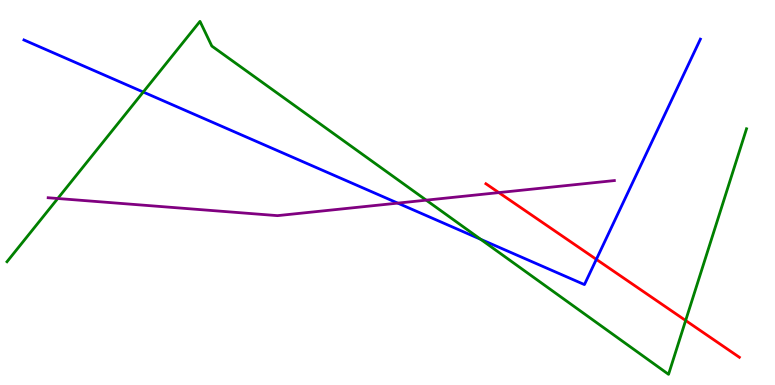[{'lines': ['blue', 'red'], 'intersections': [{'x': 7.69, 'y': 3.26}]}, {'lines': ['green', 'red'], 'intersections': [{'x': 8.85, 'y': 1.68}]}, {'lines': ['purple', 'red'], 'intersections': [{'x': 6.44, 'y': 5.0}]}, {'lines': ['blue', 'green'], 'intersections': [{'x': 1.85, 'y': 7.61}, {'x': 6.2, 'y': 3.78}]}, {'lines': ['blue', 'purple'], 'intersections': [{'x': 5.13, 'y': 4.72}]}, {'lines': ['green', 'purple'], 'intersections': [{'x': 0.745, 'y': 4.84}, {'x': 5.5, 'y': 4.8}]}]